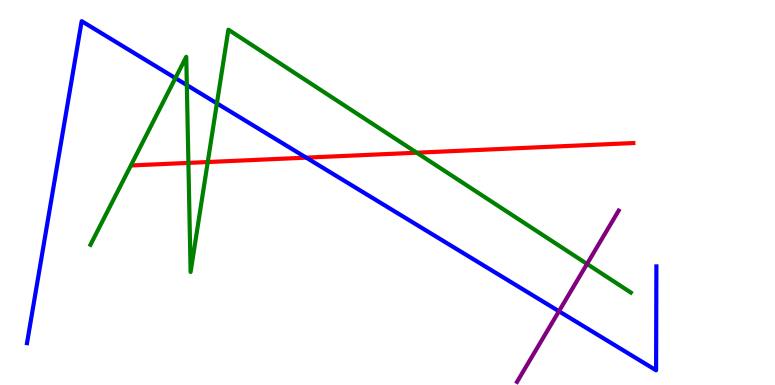[{'lines': ['blue', 'red'], 'intersections': [{'x': 3.95, 'y': 5.91}]}, {'lines': ['green', 'red'], 'intersections': [{'x': 2.43, 'y': 5.77}, {'x': 2.68, 'y': 5.79}, {'x': 5.38, 'y': 6.03}]}, {'lines': ['purple', 'red'], 'intersections': []}, {'lines': ['blue', 'green'], 'intersections': [{'x': 2.26, 'y': 7.97}, {'x': 2.41, 'y': 7.79}, {'x': 2.8, 'y': 7.32}]}, {'lines': ['blue', 'purple'], 'intersections': [{'x': 7.21, 'y': 1.92}]}, {'lines': ['green', 'purple'], 'intersections': [{'x': 7.57, 'y': 3.14}]}]